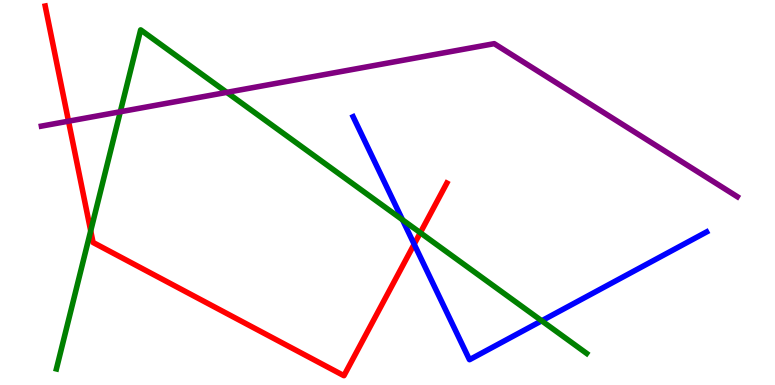[{'lines': ['blue', 'red'], 'intersections': [{'x': 5.34, 'y': 3.66}]}, {'lines': ['green', 'red'], 'intersections': [{'x': 1.17, 'y': 4.0}, {'x': 5.42, 'y': 3.95}]}, {'lines': ['purple', 'red'], 'intersections': [{'x': 0.884, 'y': 6.85}]}, {'lines': ['blue', 'green'], 'intersections': [{'x': 5.19, 'y': 4.29}, {'x': 6.99, 'y': 1.67}]}, {'lines': ['blue', 'purple'], 'intersections': []}, {'lines': ['green', 'purple'], 'intersections': [{'x': 1.55, 'y': 7.1}, {'x': 2.93, 'y': 7.6}]}]